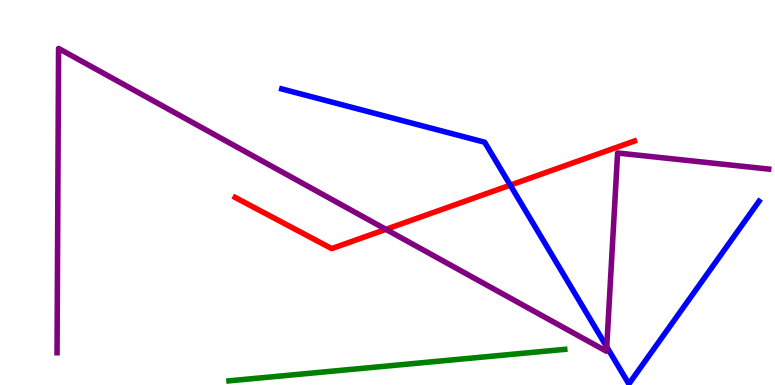[{'lines': ['blue', 'red'], 'intersections': [{'x': 6.58, 'y': 5.19}]}, {'lines': ['green', 'red'], 'intersections': []}, {'lines': ['purple', 'red'], 'intersections': [{'x': 4.98, 'y': 4.04}]}, {'lines': ['blue', 'green'], 'intersections': []}, {'lines': ['blue', 'purple'], 'intersections': [{'x': 7.83, 'y': 0.991}]}, {'lines': ['green', 'purple'], 'intersections': []}]